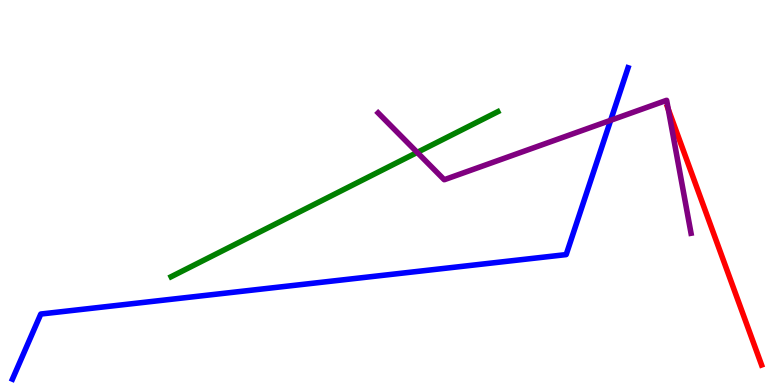[{'lines': ['blue', 'red'], 'intersections': []}, {'lines': ['green', 'red'], 'intersections': []}, {'lines': ['purple', 'red'], 'intersections': [{'x': 8.62, 'y': 7.17}]}, {'lines': ['blue', 'green'], 'intersections': []}, {'lines': ['blue', 'purple'], 'intersections': [{'x': 7.88, 'y': 6.88}]}, {'lines': ['green', 'purple'], 'intersections': [{'x': 5.38, 'y': 6.04}]}]